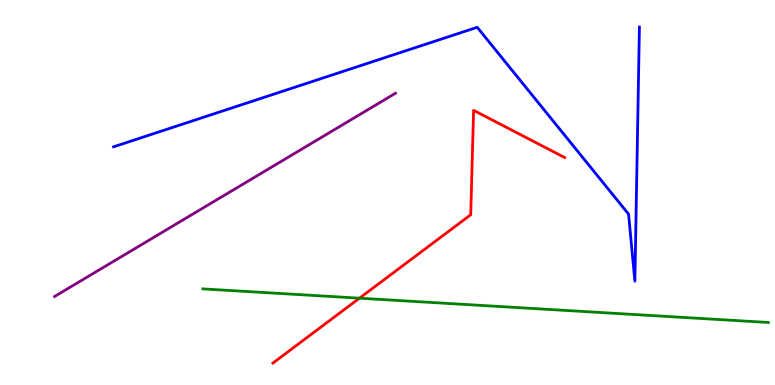[{'lines': ['blue', 'red'], 'intersections': []}, {'lines': ['green', 'red'], 'intersections': [{'x': 4.64, 'y': 2.25}]}, {'lines': ['purple', 'red'], 'intersections': []}, {'lines': ['blue', 'green'], 'intersections': []}, {'lines': ['blue', 'purple'], 'intersections': []}, {'lines': ['green', 'purple'], 'intersections': []}]